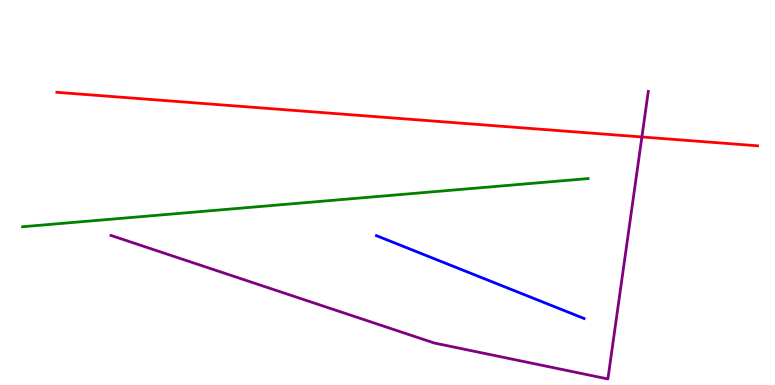[{'lines': ['blue', 'red'], 'intersections': []}, {'lines': ['green', 'red'], 'intersections': []}, {'lines': ['purple', 'red'], 'intersections': [{'x': 8.28, 'y': 6.44}]}, {'lines': ['blue', 'green'], 'intersections': []}, {'lines': ['blue', 'purple'], 'intersections': []}, {'lines': ['green', 'purple'], 'intersections': []}]